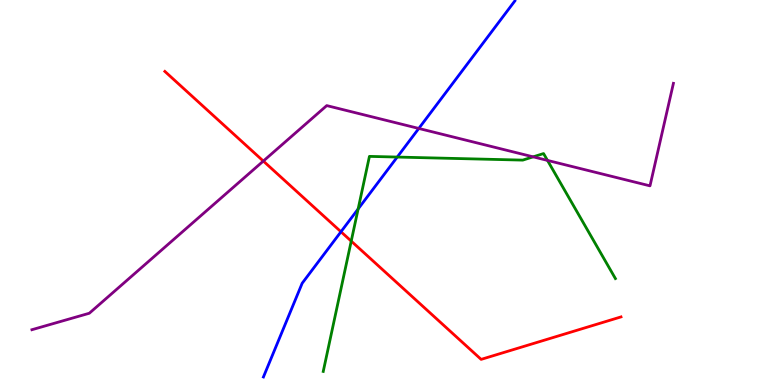[{'lines': ['blue', 'red'], 'intersections': [{'x': 4.4, 'y': 3.98}]}, {'lines': ['green', 'red'], 'intersections': [{'x': 4.53, 'y': 3.74}]}, {'lines': ['purple', 'red'], 'intersections': [{'x': 3.4, 'y': 5.82}]}, {'lines': ['blue', 'green'], 'intersections': [{'x': 4.62, 'y': 4.57}, {'x': 5.13, 'y': 5.92}]}, {'lines': ['blue', 'purple'], 'intersections': [{'x': 5.4, 'y': 6.66}]}, {'lines': ['green', 'purple'], 'intersections': [{'x': 6.88, 'y': 5.93}, {'x': 7.06, 'y': 5.83}]}]